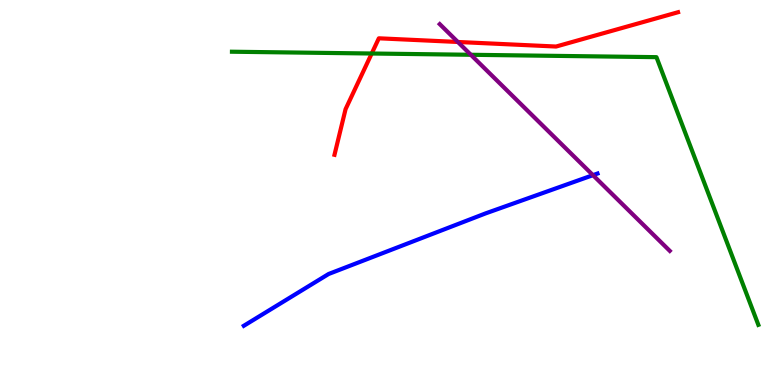[{'lines': ['blue', 'red'], 'intersections': []}, {'lines': ['green', 'red'], 'intersections': [{'x': 4.8, 'y': 8.61}]}, {'lines': ['purple', 'red'], 'intersections': [{'x': 5.91, 'y': 8.91}]}, {'lines': ['blue', 'green'], 'intersections': []}, {'lines': ['blue', 'purple'], 'intersections': [{'x': 7.65, 'y': 5.45}]}, {'lines': ['green', 'purple'], 'intersections': [{'x': 6.08, 'y': 8.58}]}]